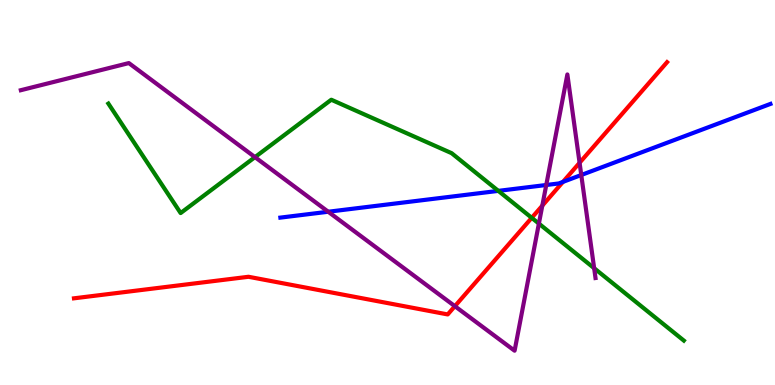[{'lines': ['blue', 'red'], 'intersections': [{'x': 7.26, 'y': 5.28}]}, {'lines': ['green', 'red'], 'intersections': [{'x': 6.86, 'y': 4.34}]}, {'lines': ['purple', 'red'], 'intersections': [{'x': 5.87, 'y': 2.05}, {'x': 7.0, 'y': 4.66}, {'x': 7.48, 'y': 5.77}]}, {'lines': ['blue', 'green'], 'intersections': [{'x': 6.43, 'y': 5.04}]}, {'lines': ['blue', 'purple'], 'intersections': [{'x': 4.24, 'y': 4.5}, {'x': 7.05, 'y': 5.19}, {'x': 7.5, 'y': 5.45}]}, {'lines': ['green', 'purple'], 'intersections': [{'x': 3.29, 'y': 5.92}, {'x': 6.95, 'y': 4.19}, {'x': 7.67, 'y': 3.03}]}]